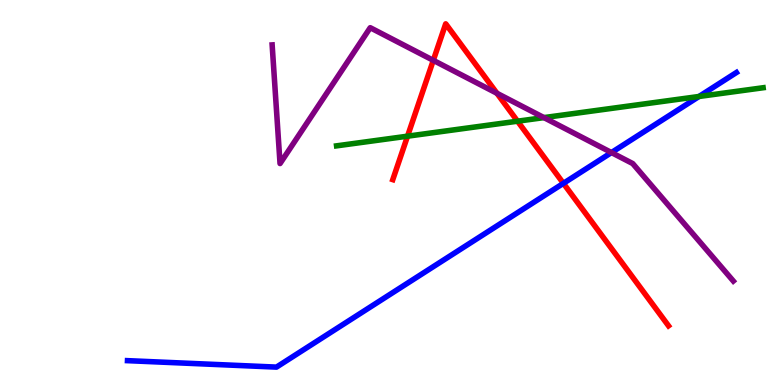[{'lines': ['blue', 'red'], 'intersections': [{'x': 7.27, 'y': 5.24}]}, {'lines': ['green', 'red'], 'intersections': [{'x': 5.26, 'y': 6.46}, {'x': 6.68, 'y': 6.85}]}, {'lines': ['purple', 'red'], 'intersections': [{'x': 5.59, 'y': 8.43}, {'x': 6.41, 'y': 7.58}]}, {'lines': ['blue', 'green'], 'intersections': [{'x': 9.02, 'y': 7.49}]}, {'lines': ['blue', 'purple'], 'intersections': [{'x': 7.89, 'y': 6.04}]}, {'lines': ['green', 'purple'], 'intersections': [{'x': 7.02, 'y': 6.95}]}]